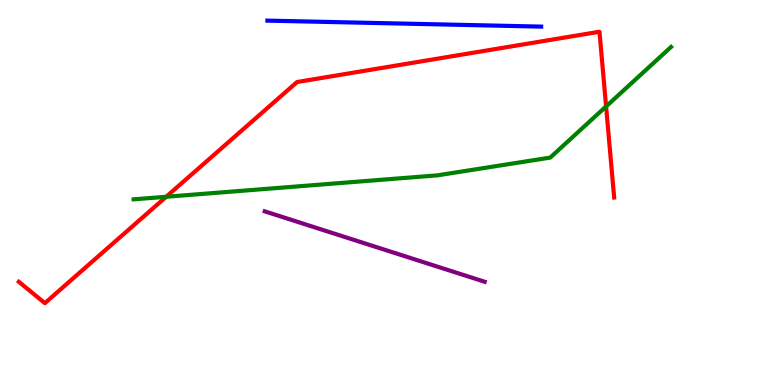[{'lines': ['blue', 'red'], 'intersections': []}, {'lines': ['green', 'red'], 'intersections': [{'x': 2.14, 'y': 4.89}, {'x': 7.82, 'y': 7.24}]}, {'lines': ['purple', 'red'], 'intersections': []}, {'lines': ['blue', 'green'], 'intersections': []}, {'lines': ['blue', 'purple'], 'intersections': []}, {'lines': ['green', 'purple'], 'intersections': []}]